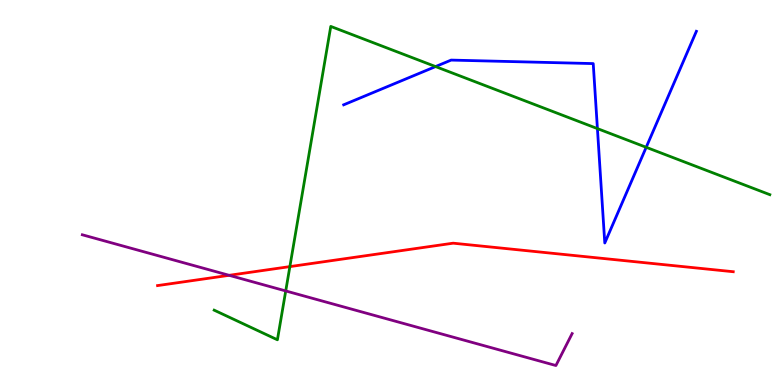[{'lines': ['blue', 'red'], 'intersections': []}, {'lines': ['green', 'red'], 'intersections': [{'x': 3.74, 'y': 3.08}]}, {'lines': ['purple', 'red'], 'intersections': [{'x': 2.96, 'y': 2.85}]}, {'lines': ['blue', 'green'], 'intersections': [{'x': 5.62, 'y': 8.27}, {'x': 7.71, 'y': 6.66}, {'x': 8.34, 'y': 6.17}]}, {'lines': ['blue', 'purple'], 'intersections': []}, {'lines': ['green', 'purple'], 'intersections': [{'x': 3.69, 'y': 2.44}]}]